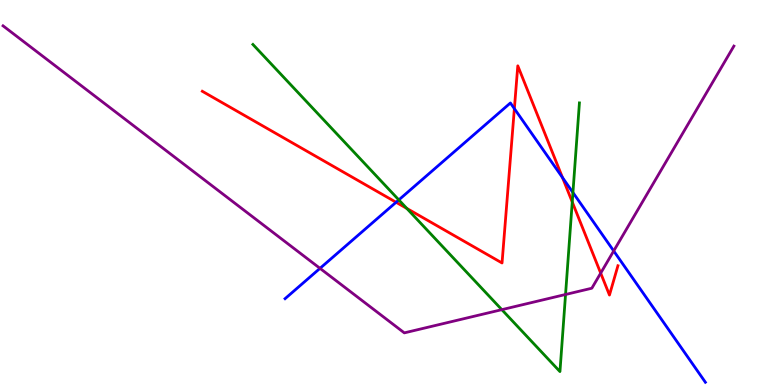[{'lines': ['blue', 'red'], 'intersections': [{'x': 5.11, 'y': 4.75}, {'x': 6.64, 'y': 7.18}, {'x': 7.26, 'y': 5.39}]}, {'lines': ['green', 'red'], 'intersections': [{'x': 5.25, 'y': 4.59}, {'x': 7.38, 'y': 4.75}]}, {'lines': ['purple', 'red'], 'intersections': [{'x': 7.75, 'y': 2.91}]}, {'lines': ['blue', 'green'], 'intersections': [{'x': 5.15, 'y': 4.81}, {'x': 7.39, 'y': 5.0}]}, {'lines': ['blue', 'purple'], 'intersections': [{'x': 4.13, 'y': 3.03}, {'x': 7.92, 'y': 3.48}]}, {'lines': ['green', 'purple'], 'intersections': [{'x': 6.48, 'y': 1.96}, {'x': 7.3, 'y': 2.35}]}]